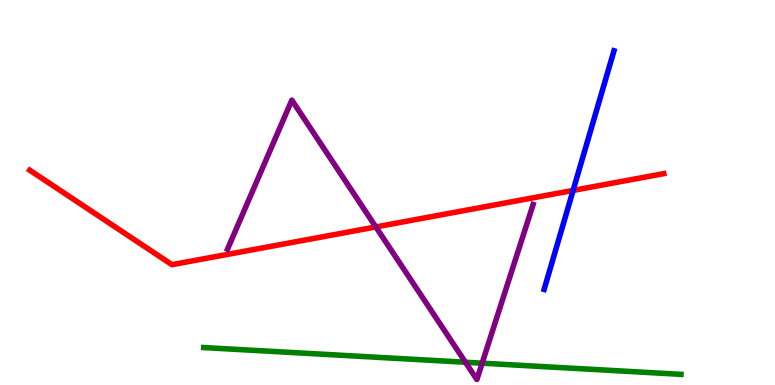[{'lines': ['blue', 'red'], 'intersections': [{'x': 7.39, 'y': 5.05}]}, {'lines': ['green', 'red'], 'intersections': []}, {'lines': ['purple', 'red'], 'intersections': [{'x': 4.85, 'y': 4.11}]}, {'lines': ['blue', 'green'], 'intersections': []}, {'lines': ['blue', 'purple'], 'intersections': []}, {'lines': ['green', 'purple'], 'intersections': [{'x': 6.01, 'y': 0.591}, {'x': 6.22, 'y': 0.567}]}]